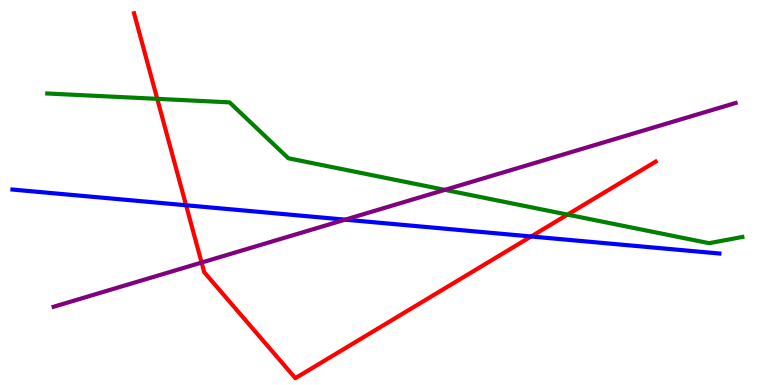[{'lines': ['blue', 'red'], 'intersections': [{'x': 2.4, 'y': 4.67}, {'x': 6.85, 'y': 3.86}]}, {'lines': ['green', 'red'], 'intersections': [{'x': 2.03, 'y': 7.43}, {'x': 7.32, 'y': 4.43}]}, {'lines': ['purple', 'red'], 'intersections': [{'x': 2.6, 'y': 3.18}]}, {'lines': ['blue', 'green'], 'intersections': []}, {'lines': ['blue', 'purple'], 'intersections': [{'x': 4.45, 'y': 4.29}]}, {'lines': ['green', 'purple'], 'intersections': [{'x': 5.74, 'y': 5.07}]}]